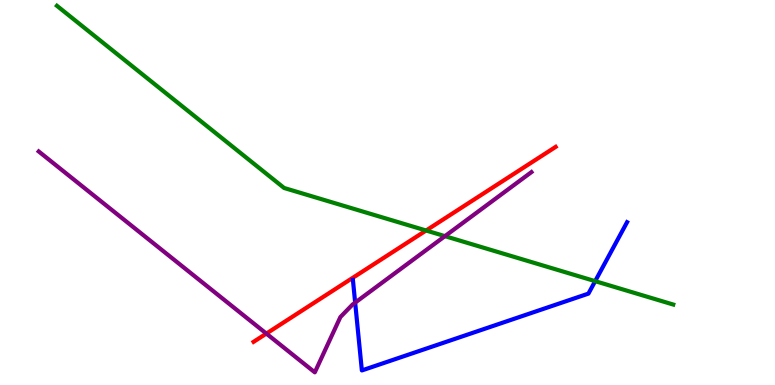[{'lines': ['blue', 'red'], 'intersections': []}, {'lines': ['green', 'red'], 'intersections': [{'x': 5.5, 'y': 4.01}]}, {'lines': ['purple', 'red'], 'intersections': [{'x': 3.44, 'y': 1.34}]}, {'lines': ['blue', 'green'], 'intersections': [{'x': 7.68, 'y': 2.7}]}, {'lines': ['blue', 'purple'], 'intersections': [{'x': 4.58, 'y': 2.14}]}, {'lines': ['green', 'purple'], 'intersections': [{'x': 5.74, 'y': 3.87}]}]